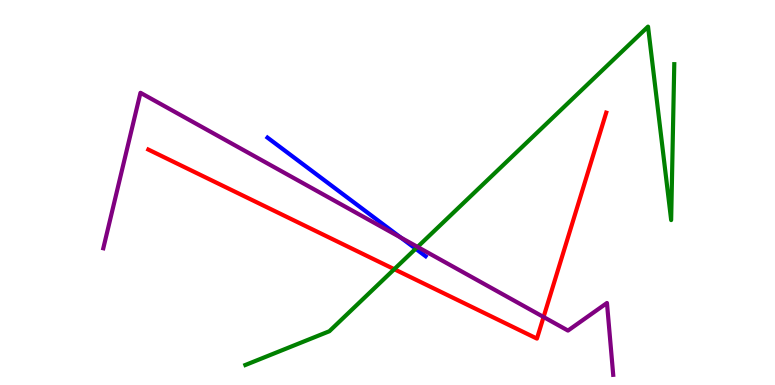[{'lines': ['blue', 'red'], 'intersections': []}, {'lines': ['green', 'red'], 'intersections': [{'x': 5.09, 'y': 3.01}]}, {'lines': ['purple', 'red'], 'intersections': [{'x': 7.01, 'y': 1.77}]}, {'lines': ['blue', 'green'], 'intersections': [{'x': 5.36, 'y': 3.54}]}, {'lines': ['blue', 'purple'], 'intersections': [{'x': 5.17, 'y': 3.83}]}, {'lines': ['green', 'purple'], 'intersections': [{'x': 5.39, 'y': 3.59}]}]